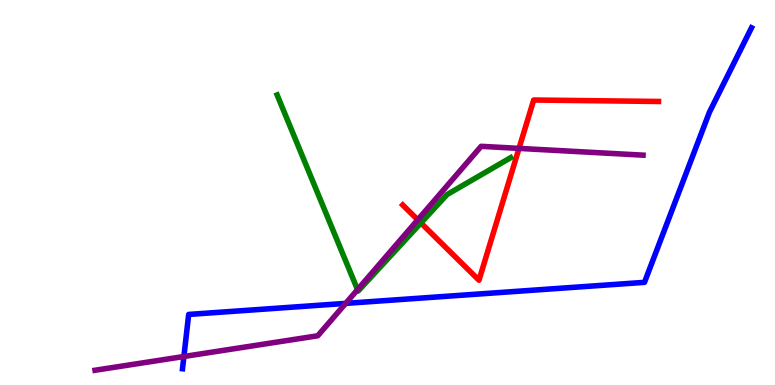[{'lines': ['blue', 'red'], 'intersections': []}, {'lines': ['green', 'red'], 'intersections': [{'x': 5.43, 'y': 4.21}]}, {'lines': ['purple', 'red'], 'intersections': [{'x': 5.39, 'y': 4.29}, {'x': 6.7, 'y': 6.15}]}, {'lines': ['blue', 'green'], 'intersections': []}, {'lines': ['blue', 'purple'], 'intersections': [{'x': 2.37, 'y': 0.74}, {'x': 4.46, 'y': 2.12}]}, {'lines': ['green', 'purple'], 'intersections': [{'x': 4.61, 'y': 2.48}]}]